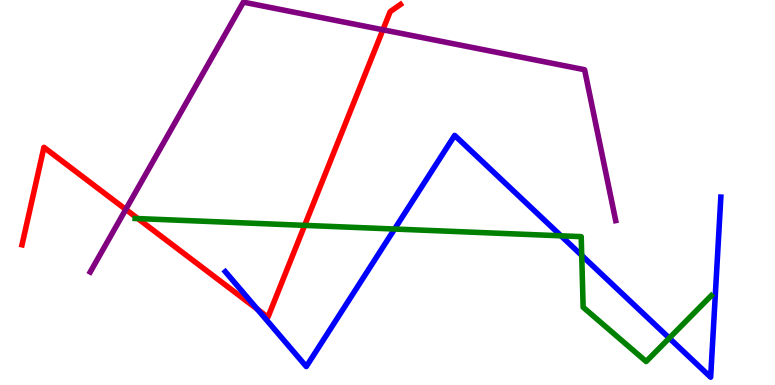[{'lines': ['blue', 'red'], 'intersections': [{'x': 3.32, 'y': 1.97}]}, {'lines': ['green', 'red'], 'intersections': [{'x': 1.78, 'y': 4.32}, {'x': 3.93, 'y': 4.15}]}, {'lines': ['purple', 'red'], 'intersections': [{'x': 1.62, 'y': 4.56}, {'x': 4.94, 'y': 9.23}]}, {'lines': ['blue', 'green'], 'intersections': [{'x': 5.09, 'y': 4.05}, {'x': 7.24, 'y': 3.88}, {'x': 7.51, 'y': 3.37}, {'x': 8.64, 'y': 1.22}]}, {'lines': ['blue', 'purple'], 'intersections': []}, {'lines': ['green', 'purple'], 'intersections': []}]